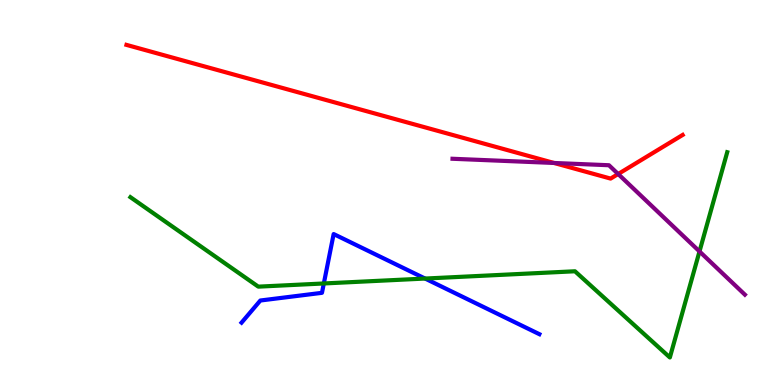[{'lines': ['blue', 'red'], 'intersections': []}, {'lines': ['green', 'red'], 'intersections': []}, {'lines': ['purple', 'red'], 'intersections': [{'x': 7.15, 'y': 5.77}, {'x': 7.98, 'y': 5.48}]}, {'lines': ['blue', 'green'], 'intersections': [{'x': 4.18, 'y': 2.64}, {'x': 5.48, 'y': 2.76}]}, {'lines': ['blue', 'purple'], 'intersections': []}, {'lines': ['green', 'purple'], 'intersections': [{'x': 9.03, 'y': 3.47}]}]